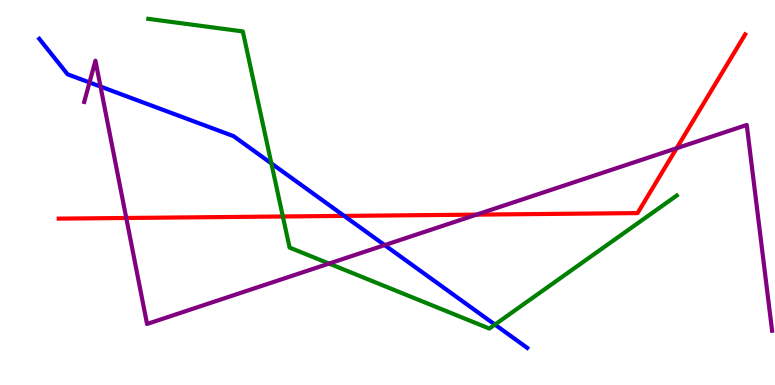[{'lines': ['blue', 'red'], 'intersections': [{'x': 4.44, 'y': 4.39}]}, {'lines': ['green', 'red'], 'intersections': [{'x': 3.65, 'y': 4.38}]}, {'lines': ['purple', 'red'], 'intersections': [{'x': 1.63, 'y': 4.34}, {'x': 6.15, 'y': 4.43}, {'x': 8.73, 'y': 6.15}]}, {'lines': ['blue', 'green'], 'intersections': [{'x': 3.5, 'y': 5.76}, {'x': 6.39, 'y': 1.57}]}, {'lines': ['blue', 'purple'], 'intersections': [{'x': 1.15, 'y': 7.86}, {'x': 1.3, 'y': 7.75}, {'x': 4.96, 'y': 3.63}]}, {'lines': ['green', 'purple'], 'intersections': [{'x': 4.25, 'y': 3.15}]}]